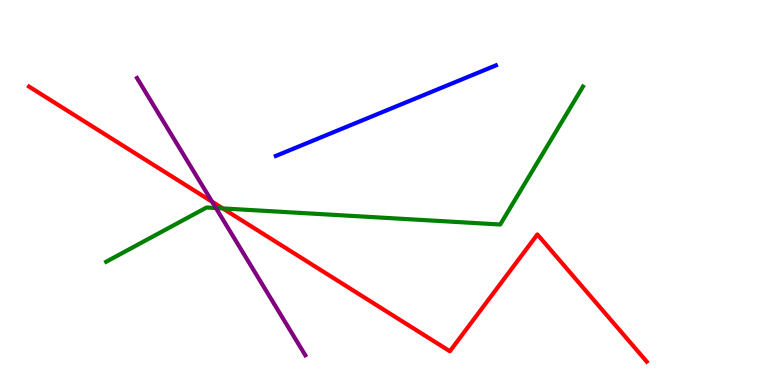[{'lines': ['blue', 'red'], 'intersections': []}, {'lines': ['green', 'red'], 'intersections': [{'x': 2.87, 'y': 4.59}]}, {'lines': ['purple', 'red'], 'intersections': [{'x': 2.74, 'y': 4.76}]}, {'lines': ['blue', 'green'], 'intersections': []}, {'lines': ['blue', 'purple'], 'intersections': []}, {'lines': ['green', 'purple'], 'intersections': [{'x': 2.79, 'y': 4.6}]}]